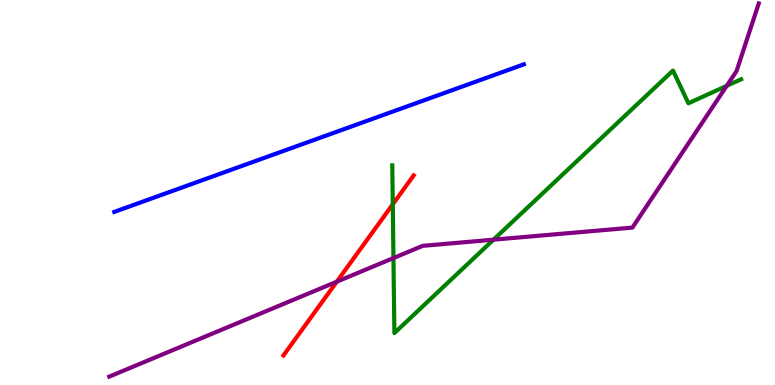[{'lines': ['blue', 'red'], 'intersections': []}, {'lines': ['green', 'red'], 'intersections': [{'x': 5.07, 'y': 4.69}]}, {'lines': ['purple', 'red'], 'intersections': [{'x': 4.35, 'y': 2.68}]}, {'lines': ['blue', 'green'], 'intersections': []}, {'lines': ['blue', 'purple'], 'intersections': []}, {'lines': ['green', 'purple'], 'intersections': [{'x': 5.08, 'y': 3.3}, {'x': 6.37, 'y': 3.77}, {'x': 9.38, 'y': 7.77}]}]